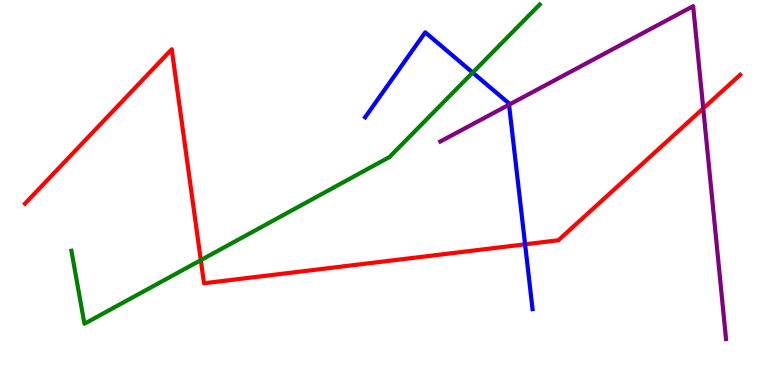[{'lines': ['blue', 'red'], 'intersections': [{'x': 6.78, 'y': 3.65}]}, {'lines': ['green', 'red'], 'intersections': [{'x': 2.59, 'y': 3.24}]}, {'lines': ['purple', 'red'], 'intersections': [{'x': 9.07, 'y': 7.18}]}, {'lines': ['blue', 'green'], 'intersections': [{'x': 6.1, 'y': 8.11}]}, {'lines': ['blue', 'purple'], 'intersections': [{'x': 6.57, 'y': 7.28}]}, {'lines': ['green', 'purple'], 'intersections': []}]